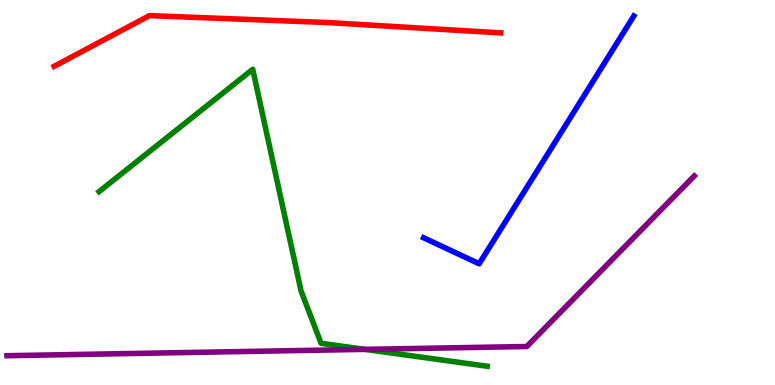[{'lines': ['blue', 'red'], 'intersections': []}, {'lines': ['green', 'red'], 'intersections': []}, {'lines': ['purple', 'red'], 'intersections': []}, {'lines': ['blue', 'green'], 'intersections': []}, {'lines': ['blue', 'purple'], 'intersections': []}, {'lines': ['green', 'purple'], 'intersections': [{'x': 4.71, 'y': 0.925}]}]